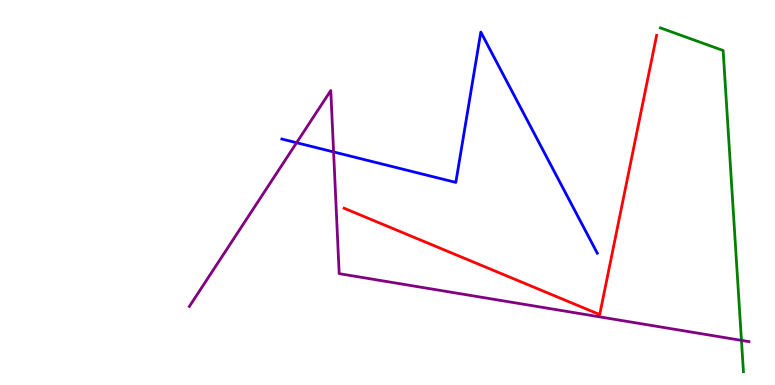[{'lines': ['blue', 'red'], 'intersections': []}, {'lines': ['green', 'red'], 'intersections': []}, {'lines': ['purple', 'red'], 'intersections': []}, {'lines': ['blue', 'green'], 'intersections': []}, {'lines': ['blue', 'purple'], 'intersections': [{'x': 3.83, 'y': 6.29}, {'x': 4.3, 'y': 6.05}]}, {'lines': ['green', 'purple'], 'intersections': [{'x': 9.57, 'y': 1.16}]}]